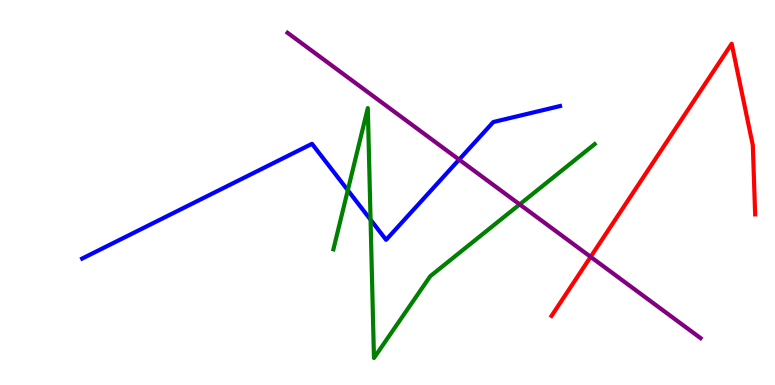[{'lines': ['blue', 'red'], 'intersections': []}, {'lines': ['green', 'red'], 'intersections': []}, {'lines': ['purple', 'red'], 'intersections': [{'x': 7.62, 'y': 3.33}]}, {'lines': ['blue', 'green'], 'intersections': [{'x': 4.49, 'y': 5.06}, {'x': 4.78, 'y': 4.29}]}, {'lines': ['blue', 'purple'], 'intersections': [{'x': 5.92, 'y': 5.85}]}, {'lines': ['green', 'purple'], 'intersections': [{'x': 6.71, 'y': 4.69}]}]